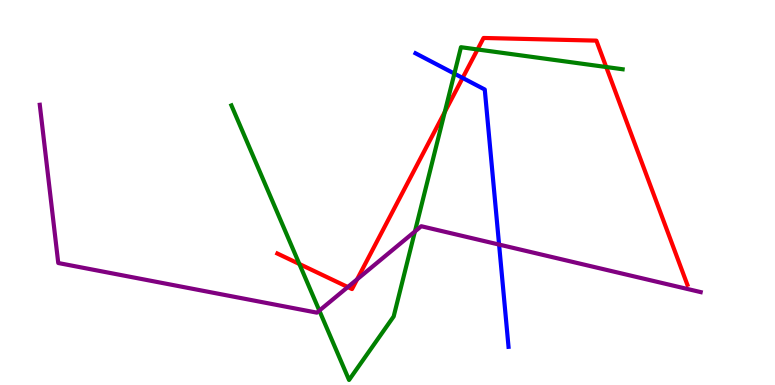[{'lines': ['blue', 'red'], 'intersections': [{'x': 5.97, 'y': 7.98}]}, {'lines': ['green', 'red'], 'intersections': [{'x': 3.86, 'y': 3.14}, {'x': 5.74, 'y': 7.09}, {'x': 6.16, 'y': 8.72}, {'x': 7.82, 'y': 8.26}]}, {'lines': ['purple', 'red'], 'intersections': [{'x': 4.49, 'y': 2.54}, {'x': 4.61, 'y': 2.74}]}, {'lines': ['blue', 'green'], 'intersections': [{'x': 5.86, 'y': 8.09}]}, {'lines': ['blue', 'purple'], 'intersections': [{'x': 6.44, 'y': 3.65}]}, {'lines': ['green', 'purple'], 'intersections': [{'x': 4.12, 'y': 1.93}, {'x': 5.35, 'y': 3.99}]}]